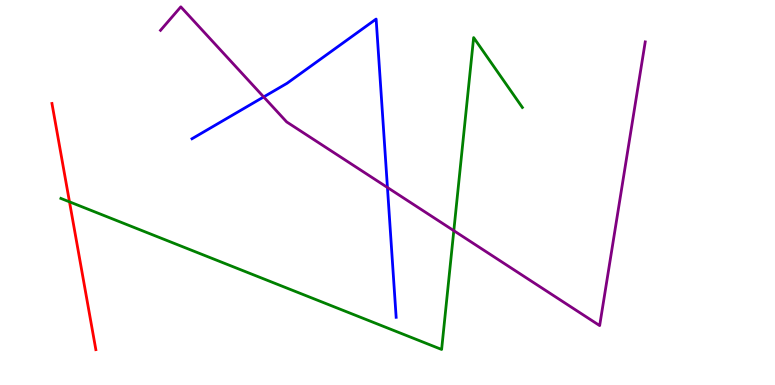[{'lines': ['blue', 'red'], 'intersections': []}, {'lines': ['green', 'red'], 'intersections': [{'x': 0.897, 'y': 4.76}]}, {'lines': ['purple', 'red'], 'intersections': []}, {'lines': ['blue', 'green'], 'intersections': []}, {'lines': ['blue', 'purple'], 'intersections': [{'x': 3.4, 'y': 7.48}, {'x': 5.0, 'y': 5.13}]}, {'lines': ['green', 'purple'], 'intersections': [{'x': 5.86, 'y': 4.01}]}]